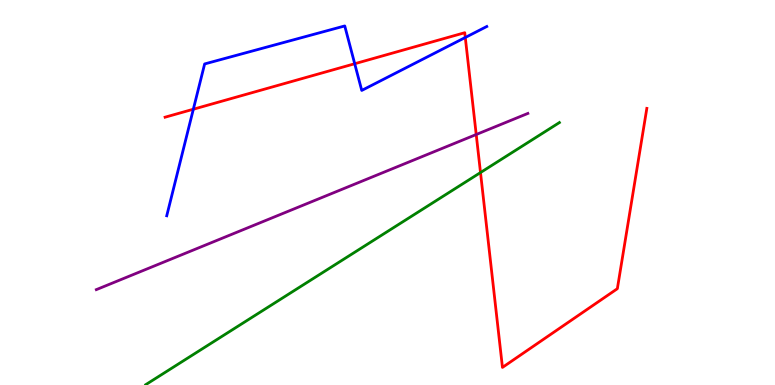[{'lines': ['blue', 'red'], 'intersections': [{'x': 2.49, 'y': 7.16}, {'x': 4.58, 'y': 8.34}, {'x': 6.0, 'y': 9.03}]}, {'lines': ['green', 'red'], 'intersections': [{'x': 6.2, 'y': 5.52}]}, {'lines': ['purple', 'red'], 'intersections': [{'x': 6.14, 'y': 6.51}]}, {'lines': ['blue', 'green'], 'intersections': []}, {'lines': ['blue', 'purple'], 'intersections': []}, {'lines': ['green', 'purple'], 'intersections': []}]